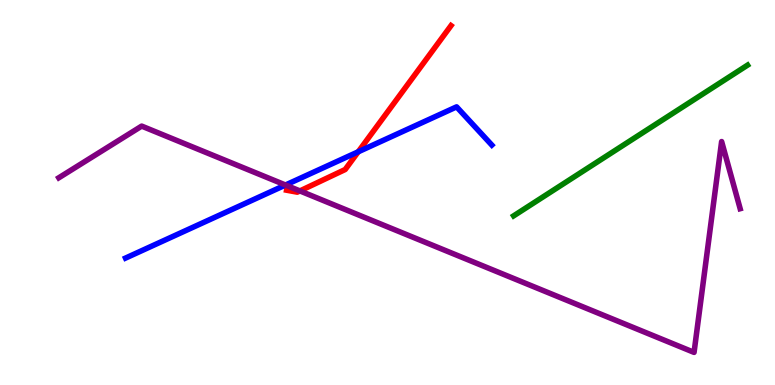[{'lines': ['blue', 'red'], 'intersections': [{'x': 4.62, 'y': 6.06}]}, {'lines': ['green', 'red'], 'intersections': []}, {'lines': ['purple', 'red'], 'intersections': [{'x': 3.87, 'y': 5.04}]}, {'lines': ['blue', 'green'], 'intersections': []}, {'lines': ['blue', 'purple'], 'intersections': [{'x': 3.68, 'y': 5.19}]}, {'lines': ['green', 'purple'], 'intersections': []}]